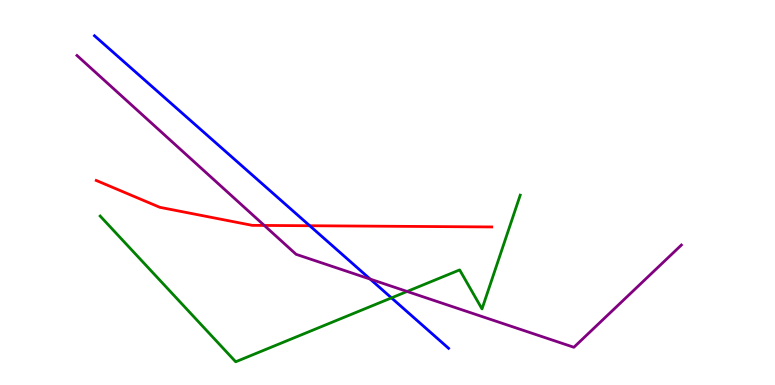[{'lines': ['blue', 'red'], 'intersections': [{'x': 4.0, 'y': 4.14}]}, {'lines': ['green', 'red'], 'intersections': []}, {'lines': ['purple', 'red'], 'intersections': [{'x': 3.41, 'y': 4.14}]}, {'lines': ['blue', 'green'], 'intersections': [{'x': 5.05, 'y': 2.26}]}, {'lines': ['blue', 'purple'], 'intersections': [{'x': 4.78, 'y': 2.75}]}, {'lines': ['green', 'purple'], 'intersections': [{'x': 5.25, 'y': 2.43}]}]